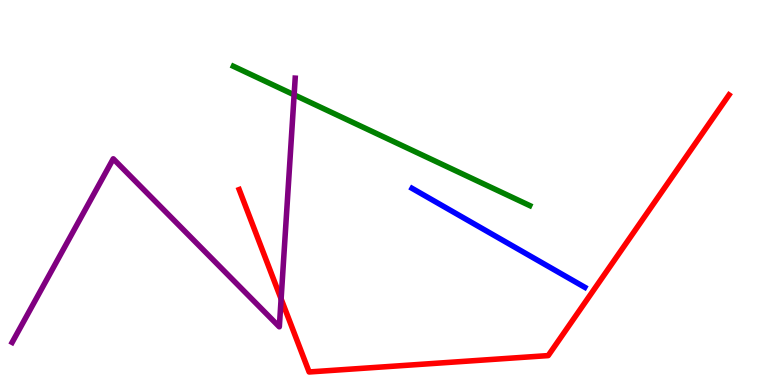[{'lines': ['blue', 'red'], 'intersections': []}, {'lines': ['green', 'red'], 'intersections': []}, {'lines': ['purple', 'red'], 'intersections': [{'x': 3.63, 'y': 2.24}]}, {'lines': ['blue', 'green'], 'intersections': []}, {'lines': ['blue', 'purple'], 'intersections': []}, {'lines': ['green', 'purple'], 'intersections': [{'x': 3.8, 'y': 7.54}]}]